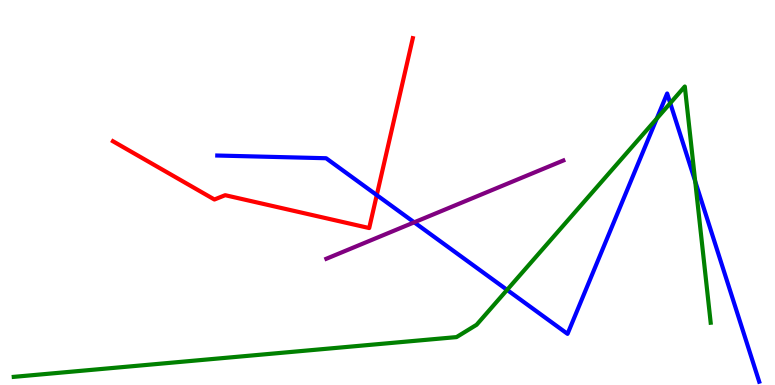[{'lines': ['blue', 'red'], 'intersections': [{'x': 4.86, 'y': 4.93}]}, {'lines': ['green', 'red'], 'intersections': []}, {'lines': ['purple', 'red'], 'intersections': []}, {'lines': ['blue', 'green'], 'intersections': [{'x': 6.54, 'y': 2.47}, {'x': 8.47, 'y': 6.92}, {'x': 8.65, 'y': 7.32}, {'x': 8.97, 'y': 5.29}]}, {'lines': ['blue', 'purple'], 'intersections': [{'x': 5.34, 'y': 4.23}]}, {'lines': ['green', 'purple'], 'intersections': []}]